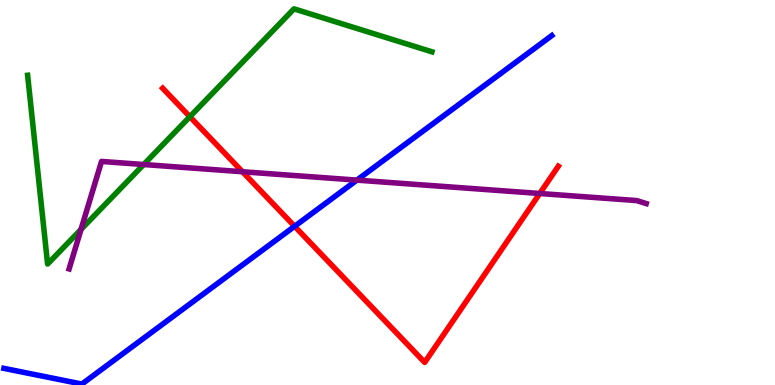[{'lines': ['blue', 'red'], 'intersections': [{'x': 3.8, 'y': 4.12}]}, {'lines': ['green', 'red'], 'intersections': [{'x': 2.45, 'y': 6.97}]}, {'lines': ['purple', 'red'], 'intersections': [{'x': 3.13, 'y': 5.54}, {'x': 6.96, 'y': 4.97}]}, {'lines': ['blue', 'green'], 'intersections': []}, {'lines': ['blue', 'purple'], 'intersections': [{'x': 4.6, 'y': 5.32}]}, {'lines': ['green', 'purple'], 'intersections': [{'x': 1.05, 'y': 4.04}, {'x': 1.85, 'y': 5.73}]}]